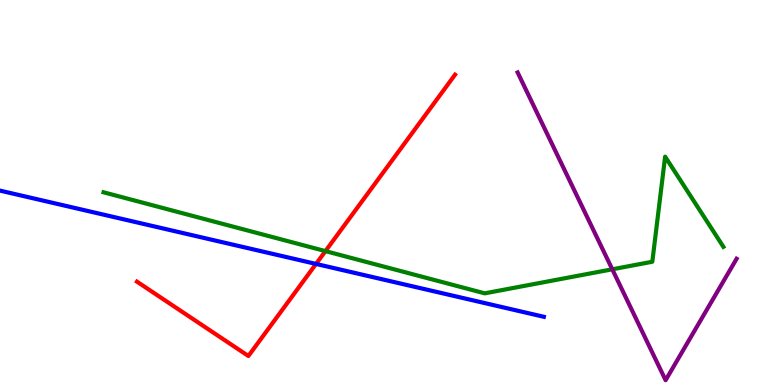[{'lines': ['blue', 'red'], 'intersections': [{'x': 4.08, 'y': 3.14}]}, {'lines': ['green', 'red'], 'intersections': [{'x': 4.2, 'y': 3.48}]}, {'lines': ['purple', 'red'], 'intersections': []}, {'lines': ['blue', 'green'], 'intersections': []}, {'lines': ['blue', 'purple'], 'intersections': []}, {'lines': ['green', 'purple'], 'intersections': [{'x': 7.9, 'y': 3.01}]}]